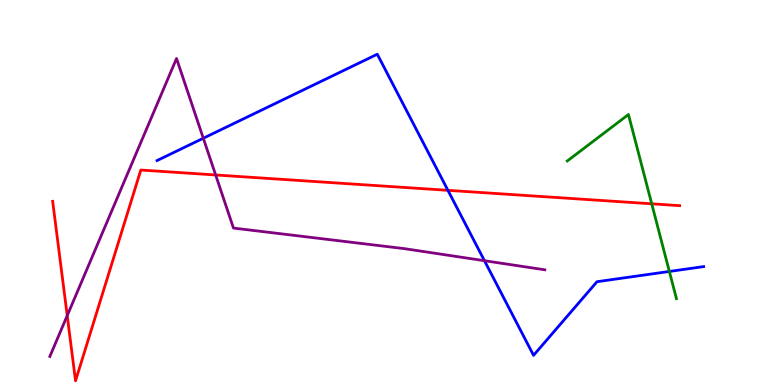[{'lines': ['blue', 'red'], 'intersections': [{'x': 5.78, 'y': 5.06}]}, {'lines': ['green', 'red'], 'intersections': [{'x': 8.41, 'y': 4.71}]}, {'lines': ['purple', 'red'], 'intersections': [{'x': 0.867, 'y': 1.8}, {'x': 2.78, 'y': 5.46}]}, {'lines': ['blue', 'green'], 'intersections': [{'x': 8.64, 'y': 2.95}]}, {'lines': ['blue', 'purple'], 'intersections': [{'x': 2.62, 'y': 6.41}, {'x': 6.25, 'y': 3.23}]}, {'lines': ['green', 'purple'], 'intersections': []}]